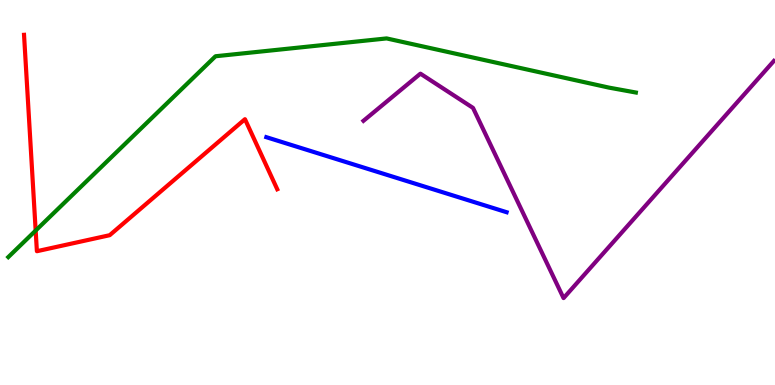[{'lines': ['blue', 'red'], 'intersections': []}, {'lines': ['green', 'red'], 'intersections': [{'x': 0.46, 'y': 4.01}]}, {'lines': ['purple', 'red'], 'intersections': []}, {'lines': ['blue', 'green'], 'intersections': []}, {'lines': ['blue', 'purple'], 'intersections': []}, {'lines': ['green', 'purple'], 'intersections': []}]